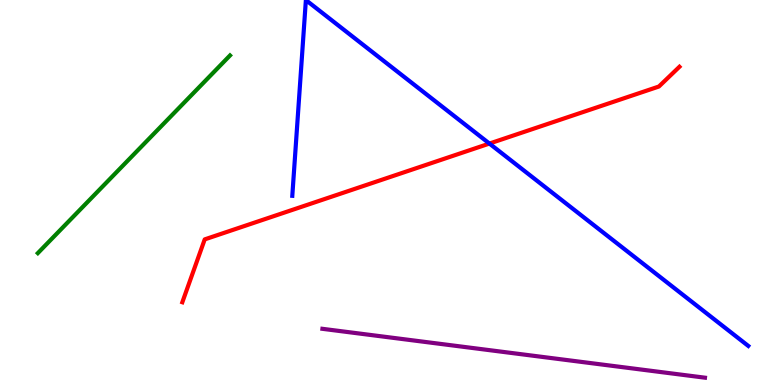[{'lines': ['blue', 'red'], 'intersections': [{'x': 6.32, 'y': 6.27}]}, {'lines': ['green', 'red'], 'intersections': []}, {'lines': ['purple', 'red'], 'intersections': []}, {'lines': ['blue', 'green'], 'intersections': []}, {'lines': ['blue', 'purple'], 'intersections': []}, {'lines': ['green', 'purple'], 'intersections': []}]